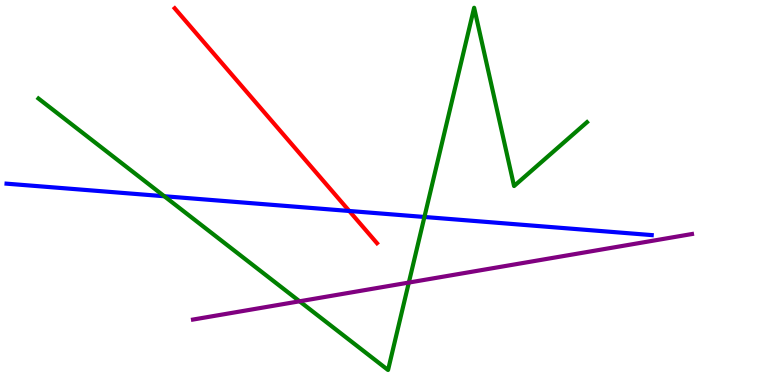[{'lines': ['blue', 'red'], 'intersections': [{'x': 4.51, 'y': 4.52}]}, {'lines': ['green', 'red'], 'intersections': []}, {'lines': ['purple', 'red'], 'intersections': []}, {'lines': ['blue', 'green'], 'intersections': [{'x': 2.12, 'y': 4.9}, {'x': 5.48, 'y': 4.36}]}, {'lines': ['blue', 'purple'], 'intersections': []}, {'lines': ['green', 'purple'], 'intersections': [{'x': 3.87, 'y': 2.17}, {'x': 5.28, 'y': 2.66}]}]